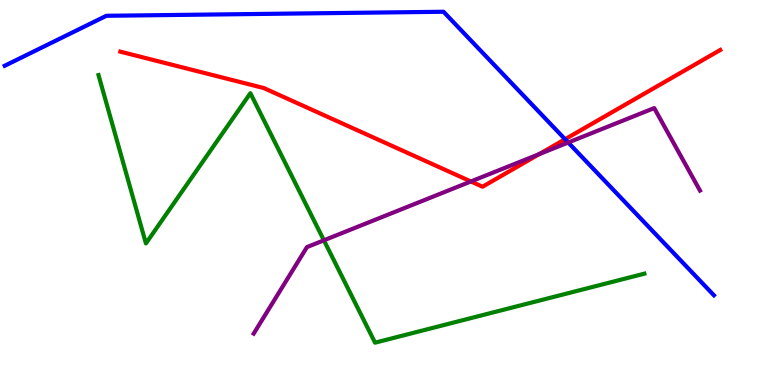[{'lines': ['blue', 'red'], 'intersections': [{'x': 7.29, 'y': 6.38}]}, {'lines': ['green', 'red'], 'intersections': []}, {'lines': ['purple', 'red'], 'intersections': [{'x': 6.08, 'y': 5.29}, {'x': 6.96, 'y': 6.0}]}, {'lines': ['blue', 'green'], 'intersections': []}, {'lines': ['blue', 'purple'], 'intersections': [{'x': 7.33, 'y': 6.3}]}, {'lines': ['green', 'purple'], 'intersections': [{'x': 4.18, 'y': 3.76}]}]